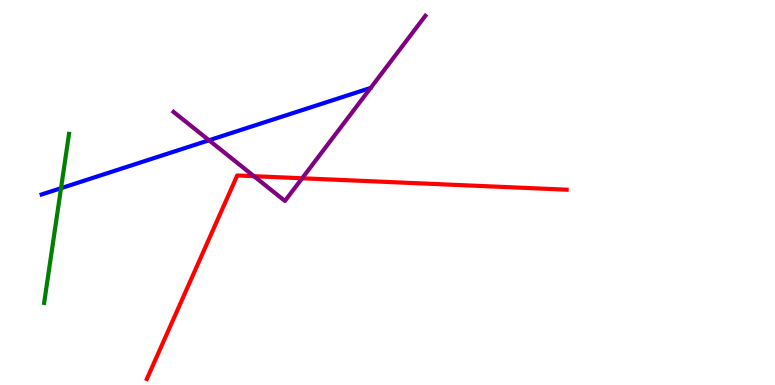[{'lines': ['blue', 'red'], 'intersections': []}, {'lines': ['green', 'red'], 'intersections': []}, {'lines': ['purple', 'red'], 'intersections': [{'x': 3.28, 'y': 5.42}, {'x': 3.9, 'y': 5.37}]}, {'lines': ['blue', 'green'], 'intersections': [{'x': 0.787, 'y': 5.11}]}, {'lines': ['blue', 'purple'], 'intersections': [{'x': 2.7, 'y': 6.36}]}, {'lines': ['green', 'purple'], 'intersections': []}]